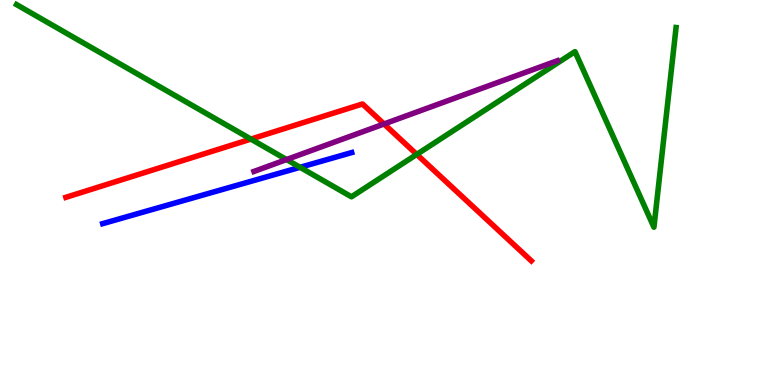[{'lines': ['blue', 'red'], 'intersections': []}, {'lines': ['green', 'red'], 'intersections': [{'x': 3.24, 'y': 6.39}, {'x': 5.38, 'y': 5.99}]}, {'lines': ['purple', 'red'], 'intersections': [{'x': 4.96, 'y': 6.78}]}, {'lines': ['blue', 'green'], 'intersections': [{'x': 3.87, 'y': 5.65}]}, {'lines': ['blue', 'purple'], 'intersections': []}, {'lines': ['green', 'purple'], 'intersections': [{'x': 3.7, 'y': 5.86}]}]